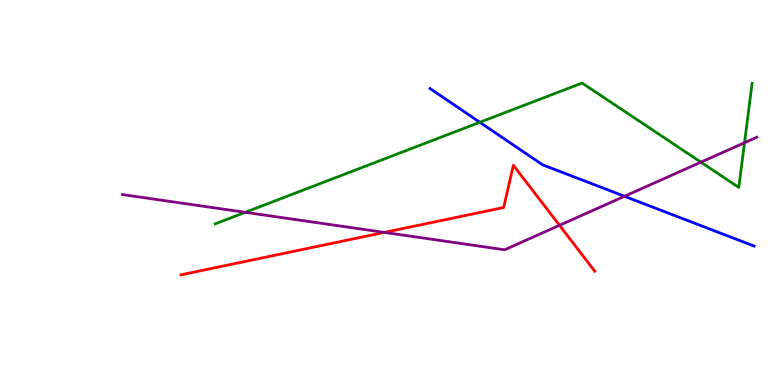[{'lines': ['blue', 'red'], 'intersections': []}, {'lines': ['green', 'red'], 'intersections': []}, {'lines': ['purple', 'red'], 'intersections': [{'x': 4.96, 'y': 3.96}, {'x': 7.22, 'y': 4.15}]}, {'lines': ['blue', 'green'], 'intersections': [{'x': 6.19, 'y': 6.82}]}, {'lines': ['blue', 'purple'], 'intersections': [{'x': 8.06, 'y': 4.9}]}, {'lines': ['green', 'purple'], 'intersections': [{'x': 3.17, 'y': 4.49}, {'x': 9.04, 'y': 5.79}, {'x': 9.61, 'y': 6.29}]}]